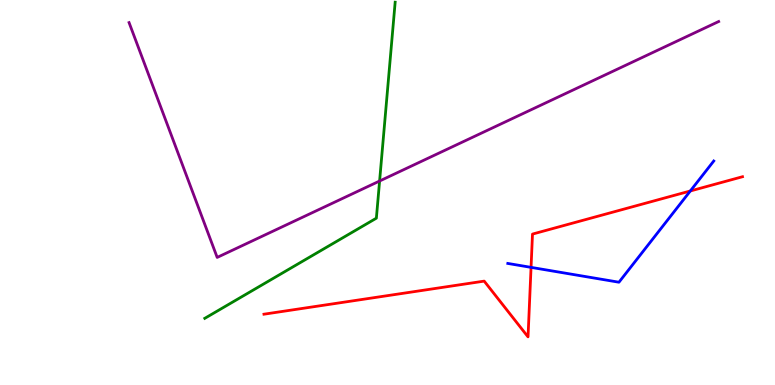[{'lines': ['blue', 'red'], 'intersections': [{'x': 6.85, 'y': 3.06}, {'x': 8.91, 'y': 5.04}]}, {'lines': ['green', 'red'], 'intersections': []}, {'lines': ['purple', 'red'], 'intersections': []}, {'lines': ['blue', 'green'], 'intersections': []}, {'lines': ['blue', 'purple'], 'intersections': []}, {'lines': ['green', 'purple'], 'intersections': [{'x': 4.9, 'y': 5.3}]}]